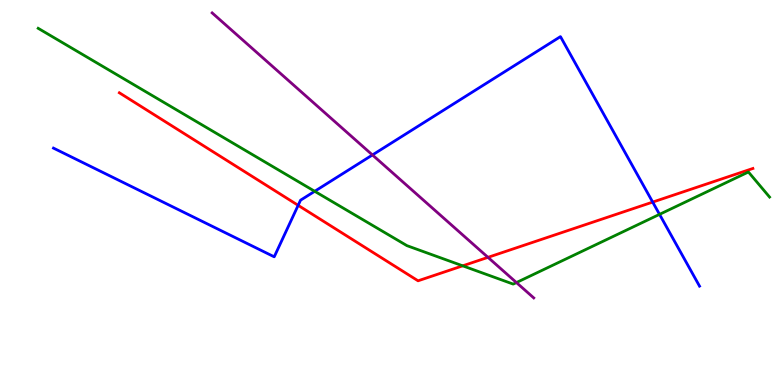[{'lines': ['blue', 'red'], 'intersections': [{'x': 3.85, 'y': 4.67}, {'x': 8.42, 'y': 4.75}]}, {'lines': ['green', 'red'], 'intersections': [{'x': 5.97, 'y': 3.1}]}, {'lines': ['purple', 'red'], 'intersections': [{'x': 6.3, 'y': 3.32}]}, {'lines': ['blue', 'green'], 'intersections': [{'x': 4.06, 'y': 5.03}, {'x': 8.51, 'y': 4.43}]}, {'lines': ['blue', 'purple'], 'intersections': [{'x': 4.81, 'y': 5.98}]}, {'lines': ['green', 'purple'], 'intersections': [{'x': 6.66, 'y': 2.66}]}]